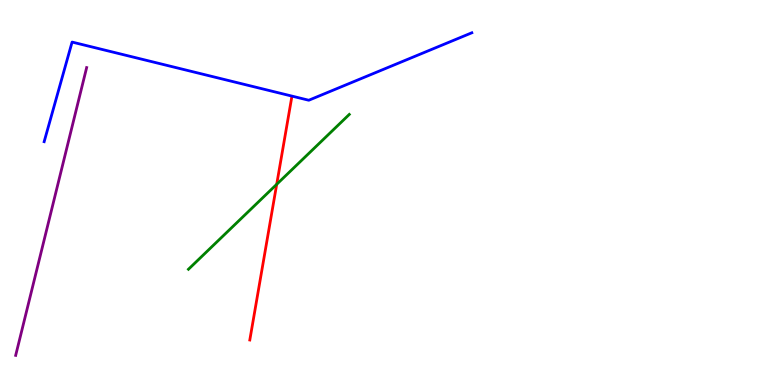[{'lines': ['blue', 'red'], 'intersections': []}, {'lines': ['green', 'red'], 'intersections': [{'x': 3.57, 'y': 5.21}]}, {'lines': ['purple', 'red'], 'intersections': []}, {'lines': ['blue', 'green'], 'intersections': []}, {'lines': ['blue', 'purple'], 'intersections': []}, {'lines': ['green', 'purple'], 'intersections': []}]